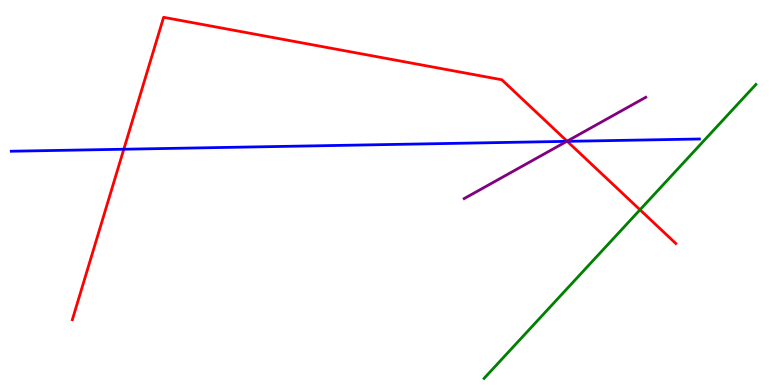[{'lines': ['blue', 'red'], 'intersections': [{'x': 1.6, 'y': 6.12}, {'x': 7.32, 'y': 6.33}]}, {'lines': ['green', 'red'], 'intersections': [{'x': 8.26, 'y': 4.55}]}, {'lines': ['purple', 'red'], 'intersections': [{'x': 7.32, 'y': 6.33}]}, {'lines': ['blue', 'green'], 'intersections': []}, {'lines': ['blue', 'purple'], 'intersections': [{'x': 7.31, 'y': 6.33}]}, {'lines': ['green', 'purple'], 'intersections': []}]